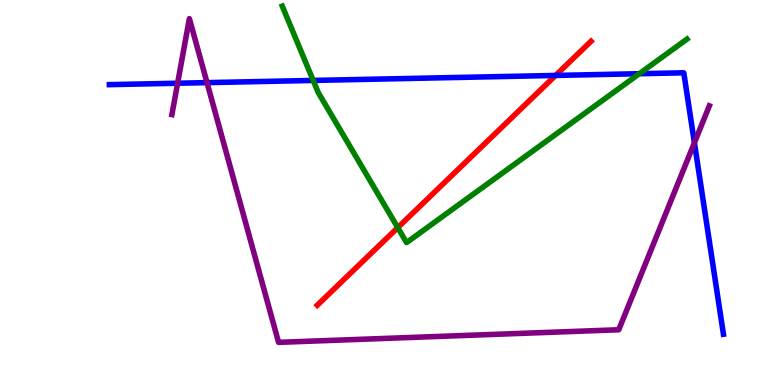[{'lines': ['blue', 'red'], 'intersections': [{'x': 7.17, 'y': 8.04}]}, {'lines': ['green', 'red'], 'intersections': [{'x': 5.13, 'y': 4.09}]}, {'lines': ['purple', 'red'], 'intersections': []}, {'lines': ['blue', 'green'], 'intersections': [{'x': 4.04, 'y': 7.91}, {'x': 8.25, 'y': 8.09}]}, {'lines': ['blue', 'purple'], 'intersections': [{'x': 2.29, 'y': 7.84}, {'x': 2.67, 'y': 7.85}, {'x': 8.96, 'y': 6.29}]}, {'lines': ['green', 'purple'], 'intersections': []}]